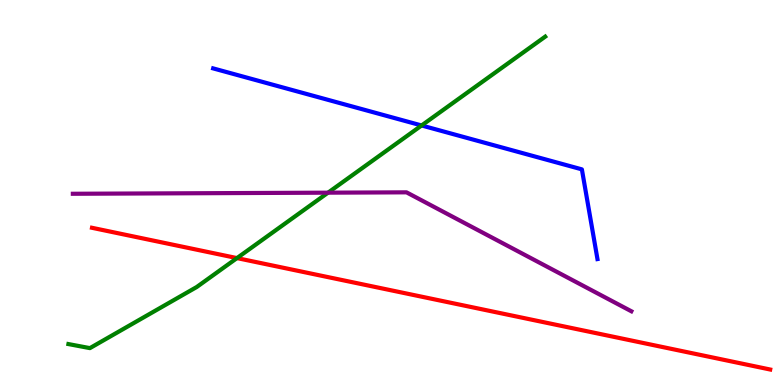[{'lines': ['blue', 'red'], 'intersections': []}, {'lines': ['green', 'red'], 'intersections': [{'x': 3.06, 'y': 3.3}]}, {'lines': ['purple', 'red'], 'intersections': []}, {'lines': ['blue', 'green'], 'intersections': [{'x': 5.44, 'y': 6.74}]}, {'lines': ['blue', 'purple'], 'intersections': []}, {'lines': ['green', 'purple'], 'intersections': [{'x': 4.23, 'y': 5.0}]}]